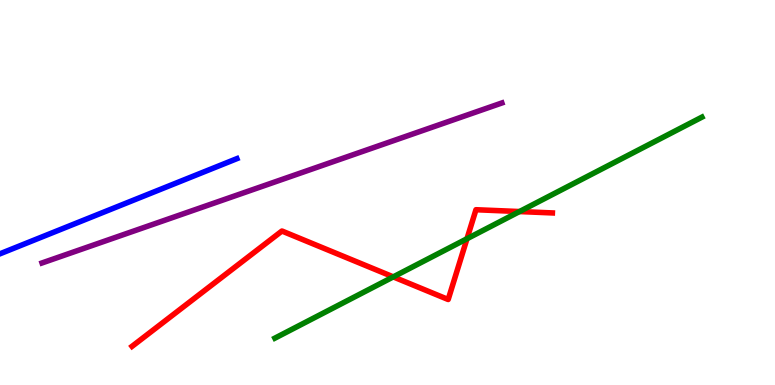[{'lines': ['blue', 'red'], 'intersections': []}, {'lines': ['green', 'red'], 'intersections': [{'x': 5.07, 'y': 2.81}, {'x': 6.03, 'y': 3.8}, {'x': 6.7, 'y': 4.51}]}, {'lines': ['purple', 'red'], 'intersections': []}, {'lines': ['blue', 'green'], 'intersections': []}, {'lines': ['blue', 'purple'], 'intersections': []}, {'lines': ['green', 'purple'], 'intersections': []}]